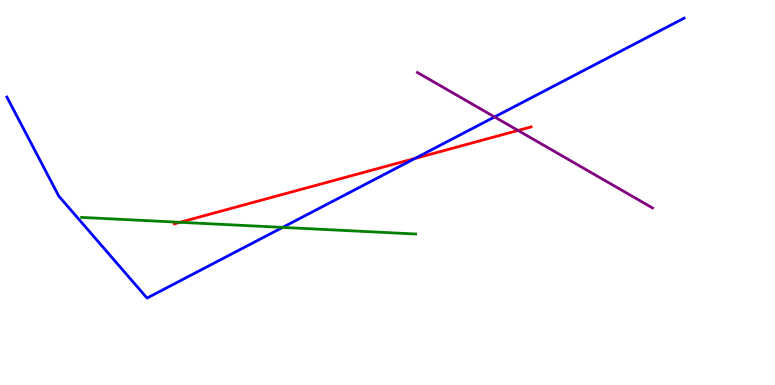[{'lines': ['blue', 'red'], 'intersections': [{'x': 5.35, 'y': 5.88}]}, {'lines': ['green', 'red'], 'intersections': [{'x': 2.32, 'y': 4.23}]}, {'lines': ['purple', 'red'], 'intersections': [{'x': 6.68, 'y': 6.61}]}, {'lines': ['blue', 'green'], 'intersections': [{'x': 3.65, 'y': 4.09}]}, {'lines': ['blue', 'purple'], 'intersections': [{'x': 6.38, 'y': 6.96}]}, {'lines': ['green', 'purple'], 'intersections': []}]